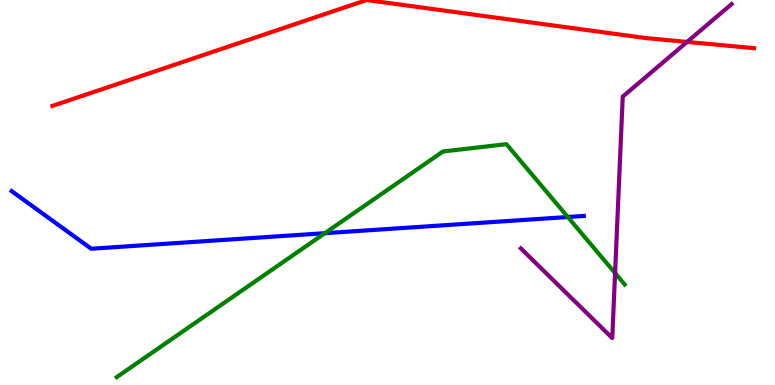[{'lines': ['blue', 'red'], 'intersections': []}, {'lines': ['green', 'red'], 'intersections': []}, {'lines': ['purple', 'red'], 'intersections': [{'x': 8.87, 'y': 8.91}]}, {'lines': ['blue', 'green'], 'intersections': [{'x': 4.19, 'y': 3.94}, {'x': 7.33, 'y': 4.36}]}, {'lines': ['blue', 'purple'], 'intersections': []}, {'lines': ['green', 'purple'], 'intersections': [{'x': 7.94, 'y': 2.91}]}]